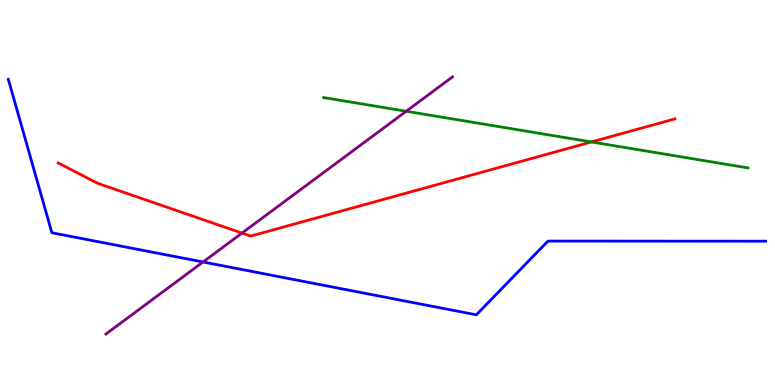[{'lines': ['blue', 'red'], 'intersections': []}, {'lines': ['green', 'red'], 'intersections': [{'x': 7.63, 'y': 6.31}]}, {'lines': ['purple', 'red'], 'intersections': [{'x': 3.12, 'y': 3.95}]}, {'lines': ['blue', 'green'], 'intersections': []}, {'lines': ['blue', 'purple'], 'intersections': [{'x': 2.62, 'y': 3.2}]}, {'lines': ['green', 'purple'], 'intersections': [{'x': 5.24, 'y': 7.11}]}]